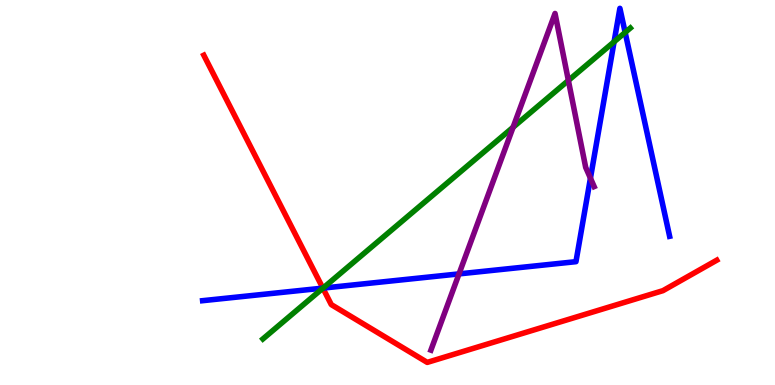[{'lines': ['blue', 'red'], 'intersections': [{'x': 4.17, 'y': 2.52}]}, {'lines': ['green', 'red'], 'intersections': [{'x': 4.17, 'y': 2.51}]}, {'lines': ['purple', 'red'], 'intersections': []}, {'lines': ['blue', 'green'], 'intersections': [{'x': 4.17, 'y': 2.52}, {'x': 7.92, 'y': 8.91}, {'x': 8.07, 'y': 9.16}]}, {'lines': ['blue', 'purple'], 'intersections': [{'x': 5.92, 'y': 2.89}, {'x': 7.62, 'y': 5.37}]}, {'lines': ['green', 'purple'], 'intersections': [{'x': 6.62, 'y': 6.69}, {'x': 7.33, 'y': 7.91}]}]